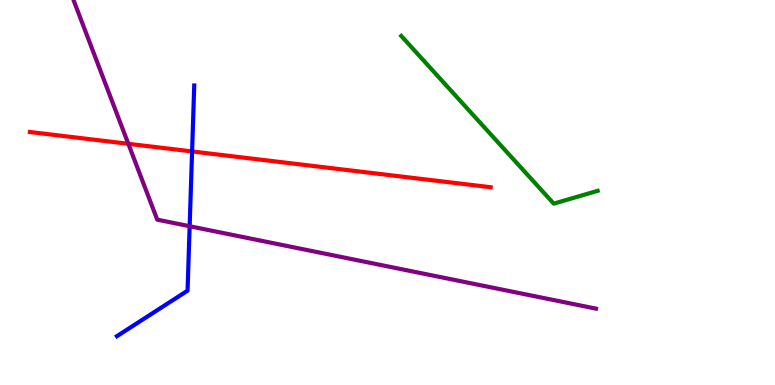[{'lines': ['blue', 'red'], 'intersections': [{'x': 2.48, 'y': 6.07}]}, {'lines': ['green', 'red'], 'intersections': []}, {'lines': ['purple', 'red'], 'intersections': [{'x': 1.66, 'y': 6.26}]}, {'lines': ['blue', 'green'], 'intersections': []}, {'lines': ['blue', 'purple'], 'intersections': [{'x': 2.45, 'y': 4.12}]}, {'lines': ['green', 'purple'], 'intersections': []}]